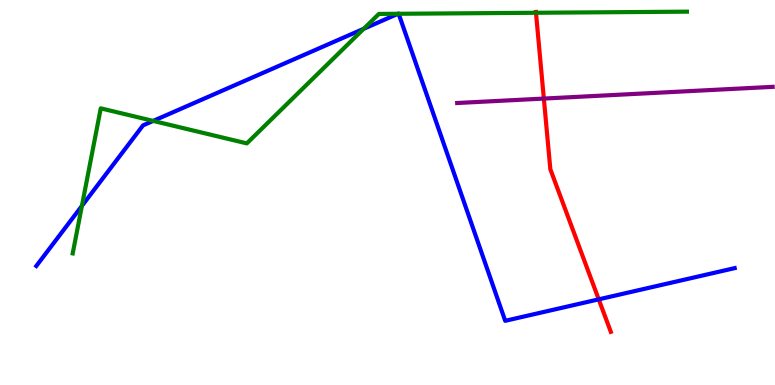[{'lines': ['blue', 'red'], 'intersections': [{'x': 7.73, 'y': 2.22}]}, {'lines': ['green', 'red'], 'intersections': [{'x': 6.92, 'y': 9.67}]}, {'lines': ['purple', 'red'], 'intersections': [{'x': 7.02, 'y': 7.44}]}, {'lines': ['blue', 'green'], 'intersections': [{'x': 1.06, 'y': 4.65}, {'x': 1.98, 'y': 6.86}, {'x': 4.69, 'y': 9.25}, {'x': 5.14, 'y': 9.64}, {'x': 5.14, 'y': 9.64}]}, {'lines': ['blue', 'purple'], 'intersections': []}, {'lines': ['green', 'purple'], 'intersections': []}]